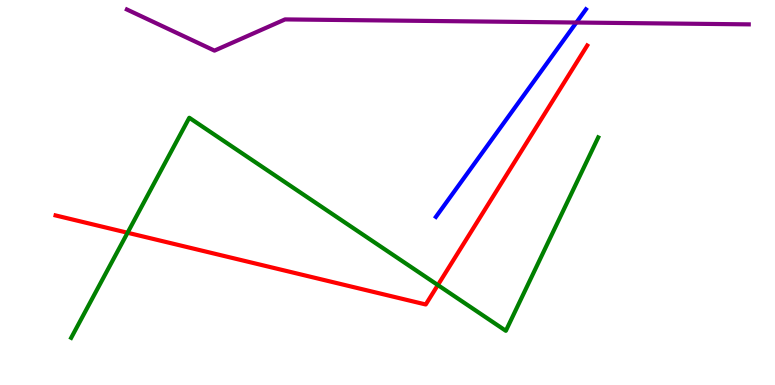[{'lines': ['blue', 'red'], 'intersections': []}, {'lines': ['green', 'red'], 'intersections': [{'x': 1.65, 'y': 3.95}, {'x': 5.65, 'y': 2.6}]}, {'lines': ['purple', 'red'], 'intersections': []}, {'lines': ['blue', 'green'], 'intersections': []}, {'lines': ['blue', 'purple'], 'intersections': [{'x': 7.44, 'y': 9.41}]}, {'lines': ['green', 'purple'], 'intersections': []}]